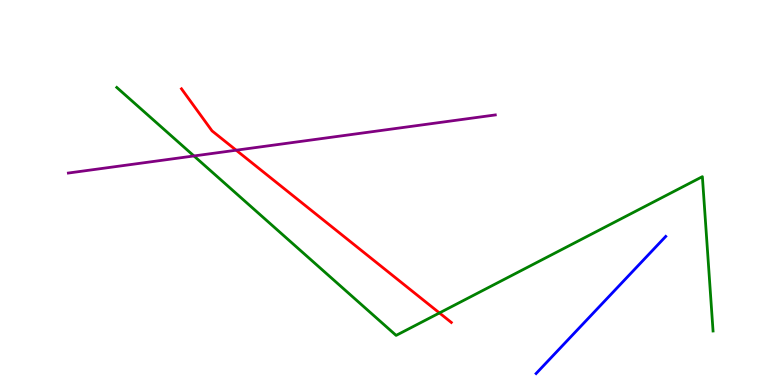[{'lines': ['blue', 'red'], 'intersections': []}, {'lines': ['green', 'red'], 'intersections': [{'x': 5.67, 'y': 1.87}]}, {'lines': ['purple', 'red'], 'intersections': [{'x': 3.05, 'y': 6.1}]}, {'lines': ['blue', 'green'], 'intersections': []}, {'lines': ['blue', 'purple'], 'intersections': []}, {'lines': ['green', 'purple'], 'intersections': [{'x': 2.5, 'y': 5.95}]}]